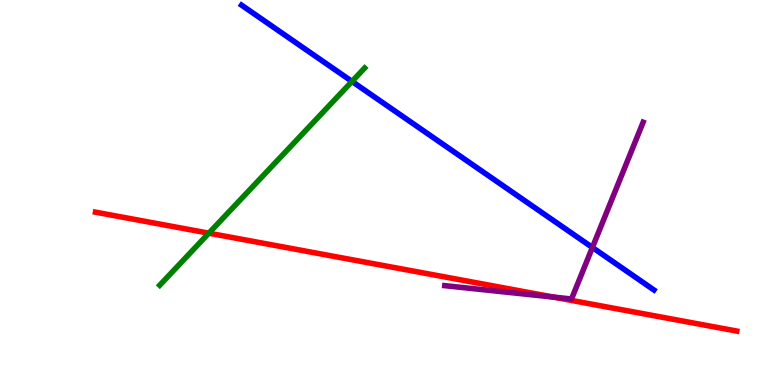[{'lines': ['blue', 'red'], 'intersections': []}, {'lines': ['green', 'red'], 'intersections': [{'x': 2.69, 'y': 3.94}]}, {'lines': ['purple', 'red'], 'intersections': [{'x': 7.14, 'y': 2.28}]}, {'lines': ['blue', 'green'], 'intersections': [{'x': 4.54, 'y': 7.88}]}, {'lines': ['blue', 'purple'], 'intersections': [{'x': 7.64, 'y': 3.57}]}, {'lines': ['green', 'purple'], 'intersections': []}]